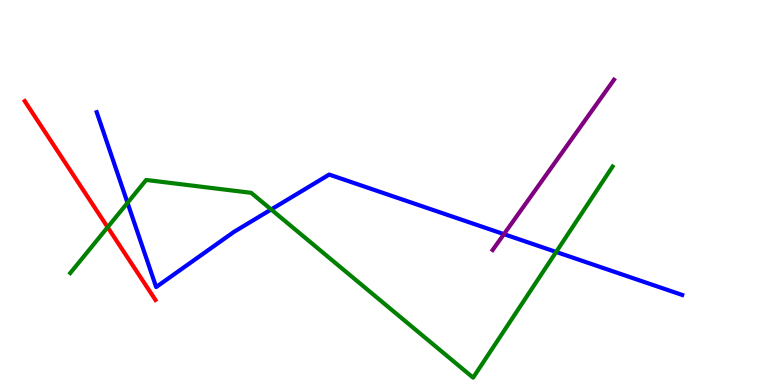[{'lines': ['blue', 'red'], 'intersections': []}, {'lines': ['green', 'red'], 'intersections': [{'x': 1.39, 'y': 4.1}]}, {'lines': ['purple', 'red'], 'intersections': []}, {'lines': ['blue', 'green'], 'intersections': [{'x': 1.65, 'y': 4.73}, {'x': 3.5, 'y': 4.56}, {'x': 7.18, 'y': 3.46}]}, {'lines': ['blue', 'purple'], 'intersections': [{'x': 6.5, 'y': 3.92}]}, {'lines': ['green', 'purple'], 'intersections': []}]